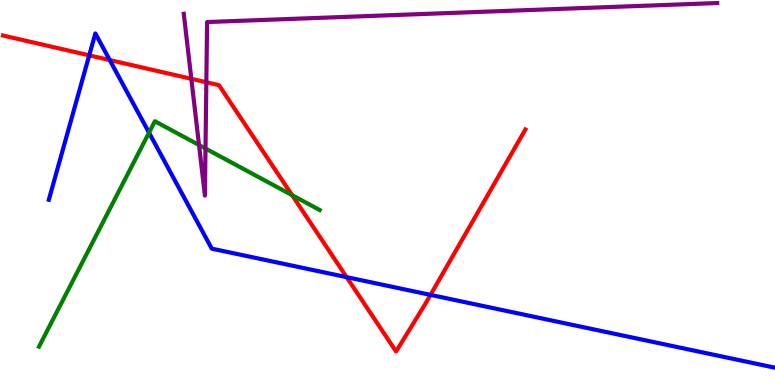[{'lines': ['blue', 'red'], 'intersections': [{'x': 1.15, 'y': 8.56}, {'x': 1.42, 'y': 8.44}, {'x': 4.47, 'y': 2.8}, {'x': 5.55, 'y': 2.34}]}, {'lines': ['green', 'red'], 'intersections': [{'x': 3.77, 'y': 4.93}]}, {'lines': ['purple', 'red'], 'intersections': [{'x': 2.47, 'y': 7.95}, {'x': 2.66, 'y': 7.86}]}, {'lines': ['blue', 'green'], 'intersections': [{'x': 1.92, 'y': 6.55}]}, {'lines': ['blue', 'purple'], 'intersections': []}, {'lines': ['green', 'purple'], 'intersections': [{'x': 2.57, 'y': 6.23}, {'x': 2.65, 'y': 6.14}]}]